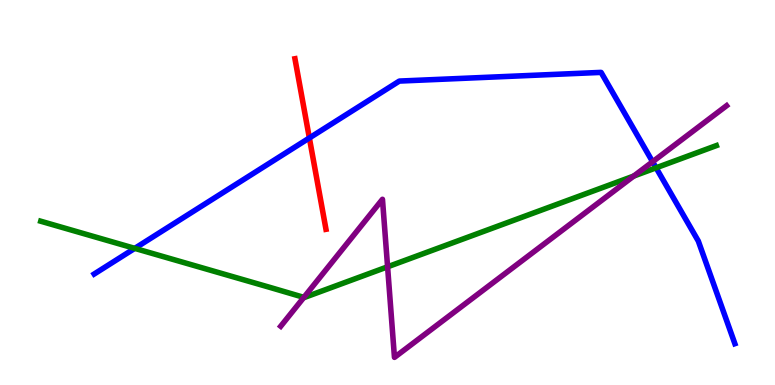[{'lines': ['blue', 'red'], 'intersections': [{'x': 3.99, 'y': 6.42}]}, {'lines': ['green', 'red'], 'intersections': []}, {'lines': ['purple', 'red'], 'intersections': []}, {'lines': ['blue', 'green'], 'intersections': [{'x': 1.74, 'y': 3.55}, {'x': 8.47, 'y': 5.64}]}, {'lines': ['blue', 'purple'], 'intersections': [{'x': 8.42, 'y': 5.8}]}, {'lines': ['green', 'purple'], 'intersections': [{'x': 3.92, 'y': 2.28}, {'x': 5.0, 'y': 3.07}, {'x': 8.18, 'y': 5.43}]}]